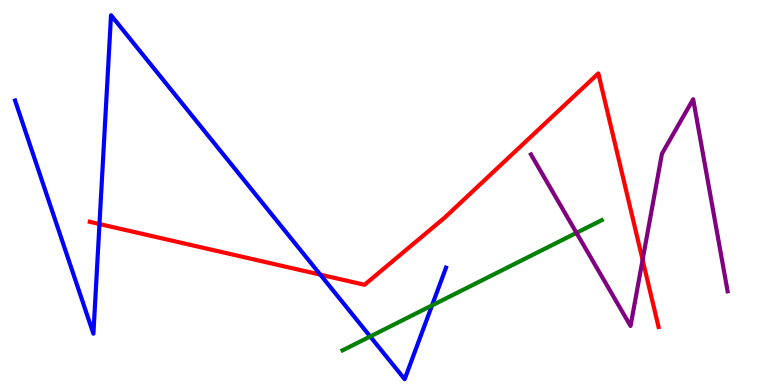[{'lines': ['blue', 'red'], 'intersections': [{'x': 1.28, 'y': 4.18}, {'x': 4.13, 'y': 2.87}]}, {'lines': ['green', 'red'], 'intersections': []}, {'lines': ['purple', 'red'], 'intersections': [{'x': 8.29, 'y': 3.25}]}, {'lines': ['blue', 'green'], 'intersections': [{'x': 4.78, 'y': 1.26}, {'x': 5.57, 'y': 2.07}]}, {'lines': ['blue', 'purple'], 'intersections': []}, {'lines': ['green', 'purple'], 'intersections': [{'x': 7.44, 'y': 3.95}]}]